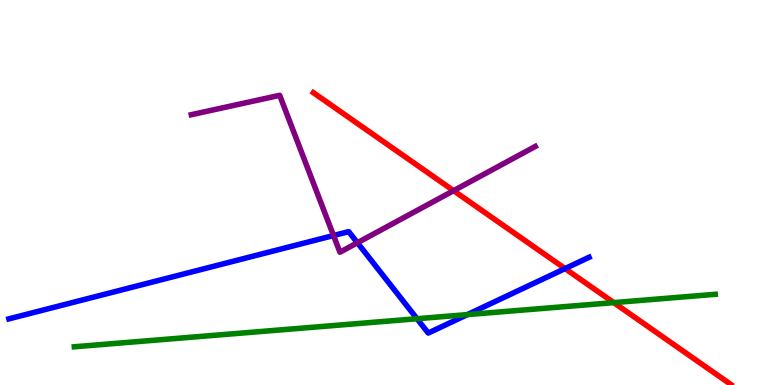[{'lines': ['blue', 'red'], 'intersections': [{'x': 7.29, 'y': 3.02}]}, {'lines': ['green', 'red'], 'intersections': [{'x': 7.92, 'y': 2.14}]}, {'lines': ['purple', 'red'], 'intersections': [{'x': 5.85, 'y': 5.05}]}, {'lines': ['blue', 'green'], 'intersections': [{'x': 5.38, 'y': 1.72}, {'x': 6.03, 'y': 1.83}]}, {'lines': ['blue', 'purple'], 'intersections': [{'x': 4.3, 'y': 3.88}, {'x': 4.61, 'y': 3.69}]}, {'lines': ['green', 'purple'], 'intersections': []}]